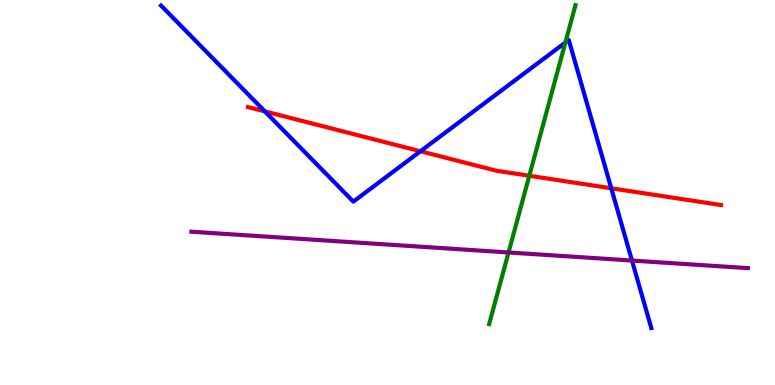[{'lines': ['blue', 'red'], 'intersections': [{'x': 3.42, 'y': 7.11}, {'x': 5.43, 'y': 6.07}, {'x': 7.89, 'y': 5.11}]}, {'lines': ['green', 'red'], 'intersections': [{'x': 6.83, 'y': 5.43}]}, {'lines': ['purple', 'red'], 'intersections': []}, {'lines': ['blue', 'green'], 'intersections': [{'x': 7.29, 'y': 8.9}]}, {'lines': ['blue', 'purple'], 'intersections': [{'x': 8.15, 'y': 3.23}]}, {'lines': ['green', 'purple'], 'intersections': [{'x': 6.56, 'y': 3.44}]}]